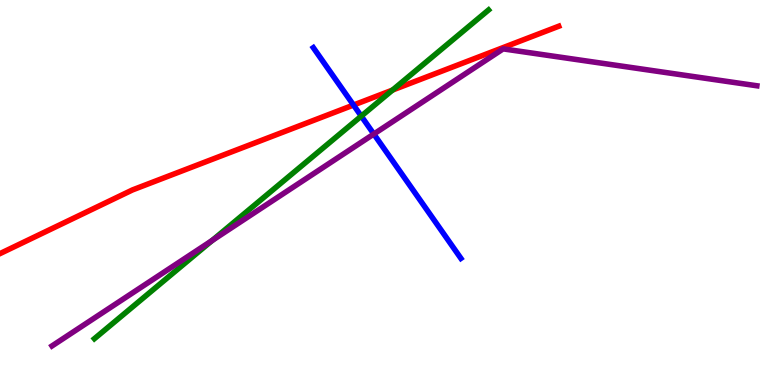[{'lines': ['blue', 'red'], 'intersections': [{'x': 4.56, 'y': 7.27}]}, {'lines': ['green', 'red'], 'intersections': [{'x': 5.06, 'y': 7.66}]}, {'lines': ['purple', 'red'], 'intersections': []}, {'lines': ['blue', 'green'], 'intersections': [{'x': 4.66, 'y': 6.98}]}, {'lines': ['blue', 'purple'], 'intersections': [{'x': 4.82, 'y': 6.52}]}, {'lines': ['green', 'purple'], 'intersections': [{'x': 2.74, 'y': 3.75}]}]